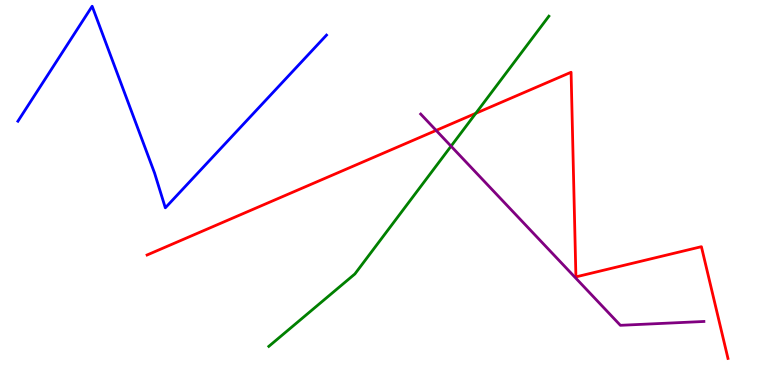[{'lines': ['blue', 'red'], 'intersections': []}, {'lines': ['green', 'red'], 'intersections': [{'x': 6.14, 'y': 7.06}]}, {'lines': ['purple', 'red'], 'intersections': [{'x': 5.63, 'y': 6.61}]}, {'lines': ['blue', 'green'], 'intersections': []}, {'lines': ['blue', 'purple'], 'intersections': []}, {'lines': ['green', 'purple'], 'intersections': [{'x': 5.82, 'y': 6.2}]}]